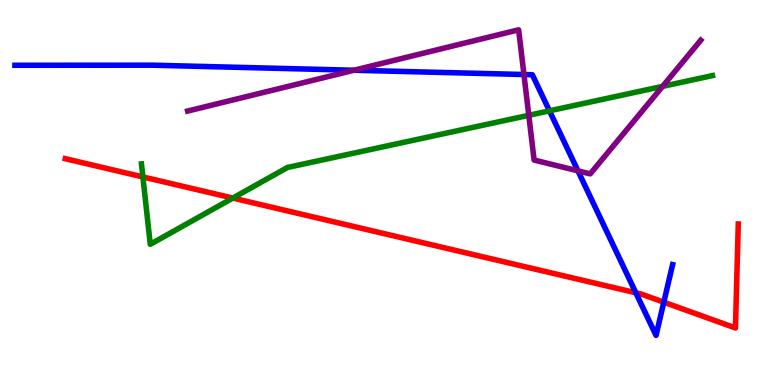[{'lines': ['blue', 'red'], 'intersections': [{'x': 8.2, 'y': 2.4}, {'x': 8.57, 'y': 2.15}]}, {'lines': ['green', 'red'], 'intersections': [{'x': 1.84, 'y': 5.4}, {'x': 3.0, 'y': 4.86}]}, {'lines': ['purple', 'red'], 'intersections': []}, {'lines': ['blue', 'green'], 'intersections': [{'x': 7.09, 'y': 7.12}]}, {'lines': ['blue', 'purple'], 'intersections': [{'x': 4.57, 'y': 8.18}, {'x': 6.76, 'y': 8.06}, {'x': 7.46, 'y': 5.56}]}, {'lines': ['green', 'purple'], 'intersections': [{'x': 6.82, 'y': 7.01}, {'x': 8.55, 'y': 7.76}]}]